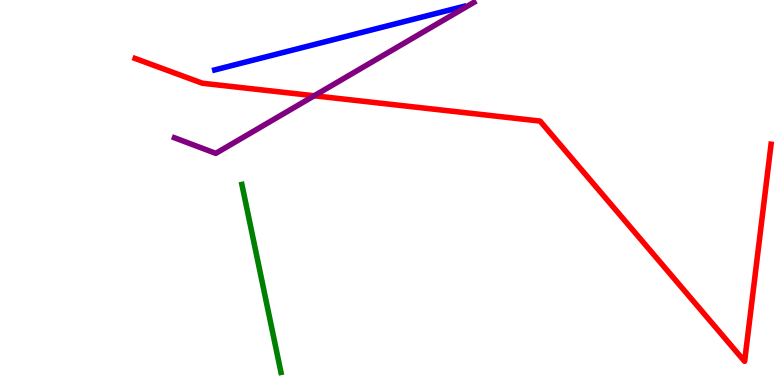[{'lines': ['blue', 'red'], 'intersections': []}, {'lines': ['green', 'red'], 'intersections': []}, {'lines': ['purple', 'red'], 'intersections': [{'x': 4.05, 'y': 7.51}]}, {'lines': ['blue', 'green'], 'intersections': []}, {'lines': ['blue', 'purple'], 'intersections': []}, {'lines': ['green', 'purple'], 'intersections': []}]